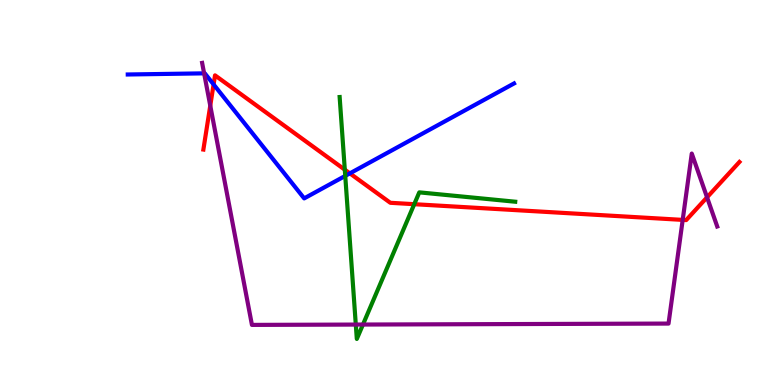[{'lines': ['blue', 'red'], 'intersections': [{'x': 2.76, 'y': 7.81}, {'x': 4.51, 'y': 5.5}]}, {'lines': ['green', 'red'], 'intersections': [{'x': 4.45, 'y': 5.59}, {'x': 5.35, 'y': 4.7}]}, {'lines': ['purple', 'red'], 'intersections': [{'x': 2.71, 'y': 7.26}, {'x': 8.81, 'y': 4.29}, {'x': 9.12, 'y': 4.87}]}, {'lines': ['blue', 'green'], 'intersections': [{'x': 4.45, 'y': 5.43}]}, {'lines': ['blue', 'purple'], 'intersections': [{'x': 2.63, 'y': 8.09}]}, {'lines': ['green', 'purple'], 'intersections': [{'x': 4.59, 'y': 1.57}, {'x': 4.68, 'y': 1.57}]}]